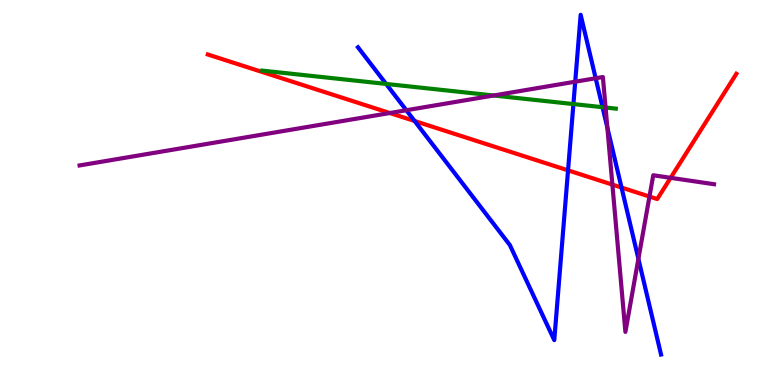[{'lines': ['blue', 'red'], 'intersections': [{'x': 5.35, 'y': 6.86}, {'x': 7.33, 'y': 5.58}, {'x': 8.02, 'y': 5.13}]}, {'lines': ['green', 'red'], 'intersections': []}, {'lines': ['purple', 'red'], 'intersections': [{'x': 5.03, 'y': 7.06}, {'x': 7.9, 'y': 5.2}, {'x': 8.38, 'y': 4.89}, {'x': 8.65, 'y': 5.38}]}, {'lines': ['blue', 'green'], 'intersections': [{'x': 4.98, 'y': 7.82}, {'x': 7.4, 'y': 7.3}, {'x': 7.77, 'y': 7.22}]}, {'lines': ['blue', 'purple'], 'intersections': [{'x': 5.24, 'y': 7.14}, {'x': 7.42, 'y': 7.88}, {'x': 7.69, 'y': 7.97}, {'x': 7.84, 'y': 6.69}, {'x': 8.24, 'y': 3.28}]}, {'lines': ['green', 'purple'], 'intersections': [{'x': 6.37, 'y': 7.52}, {'x': 7.81, 'y': 7.21}]}]